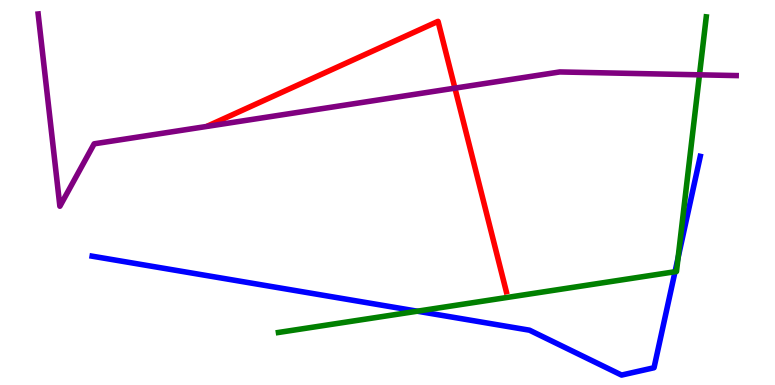[{'lines': ['blue', 'red'], 'intersections': []}, {'lines': ['green', 'red'], 'intersections': []}, {'lines': ['purple', 'red'], 'intersections': [{'x': 5.87, 'y': 7.71}]}, {'lines': ['blue', 'green'], 'intersections': [{'x': 5.38, 'y': 1.92}, {'x': 8.71, 'y': 2.94}, {'x': 8.75, 'y': 3.3}]}, {'lines': ['blue', 'purple'], 'intersections': []}, {'lines': ['green', 'purple'], 'intersections': [{'x': 9.03, 'y': 8.06}]}]